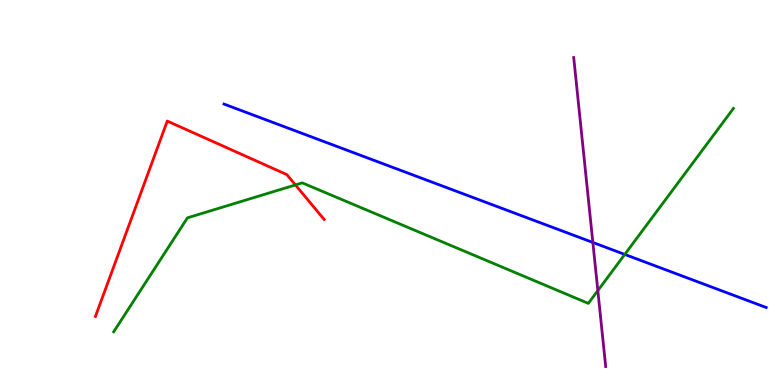[{'lines': ['blue', 'red'], 'intersections': []}, {'lines': ['green', 'red'], 'intersections': [{'x': 3.81, 'y': 5.2}]}, {'lines': ['purple', 'red'], 'intersections': []}, {'lines': ['blue', 'green'], 'intersections': [{'x': 8.06, 'y': 3.39}]}, {'lines': ['blue', 'purple'], 'intersections': [{'x': 7.65, 'y': 3.7}]}, {'lines': ['green', 'purple'], 'intersections': [{'x': 7.71, 'y': 2.45}]}]